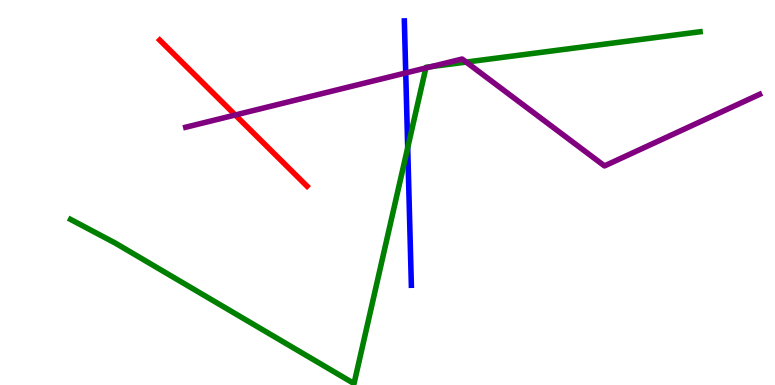[{'lines': ['blue', 'red'], 'intersections': []}, {'lines': ['green', 'red'], 'intersections': []}, {'lines': ['purple', 'red'], 'intersections': [{'x': 3.04, 'y': 7.01}]}, {'lines': ['blue', 'green'], 'intersections': [{'x': 5.26, 'y': 6.16}]}, {'lines': ['blue', 'purple'], 'intersections': [{'x': 5.24, 'y': 8.11}]}, {'lines': ['green', 'purple'], 'intersections': [{'x': 5.49, 'y': 8.23}, {'x': 5.57, 'y': 8.27}, {'x': 6.02, 'y': 8.39}]}]